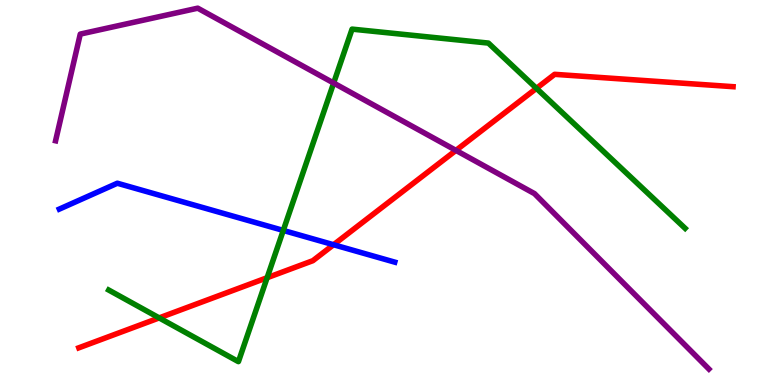[{'lines': ['blue', 'red'], 'intersections': [{'x': 4.3, 'y': 3.64}]}, {'lines': ['green', 'red'], 'intersections': [{'x': 2.05, 'y': 1.74}, {'x': 3.45, 'y': 2.79}, {'x': 6.92, 'y': 7.71}]}, {'lines': ['purple', 'red'], 'intersections': [{'x': 5.88, 'y': 6.09}]}, {'lines': ['blue', 'green'], 'intersections': [{'x': 3.66, 'y': 4.01}]}, {'lines': ['blue', 'purple'], 'intersections': []}, {'lines': ['green', 'purple'], 'intersections': [{'x': 4.31, 'y': 7.84}]}]